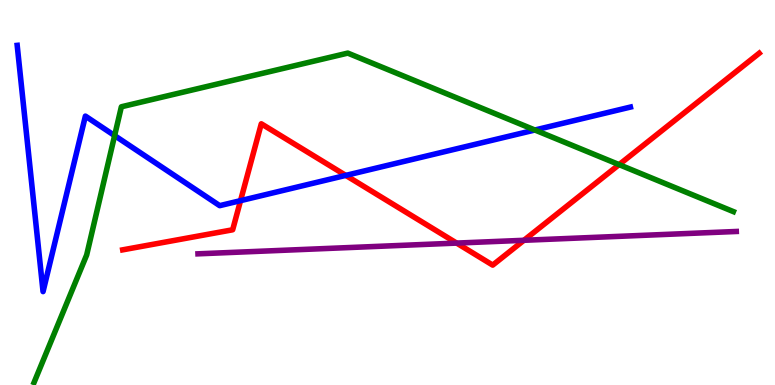[{'lines': ['blue', 'red'], 'intersections': [{'x': 3.1, 'y': 4.79}, {'x': 4.46, 'y': 5.44}]}, {'lines': ['green', 'red'], 'intersections': [{'x': 7.99, 'y': 5.72}]}, {'lines': ['purple', 'red'], 'intersections': [{'x': 5.89, 'y': 3.69}, {'x': 6.76, 'y': 3.76}]}, {'lines': ['blue', 'green'], 'intersections': [{'x': 1.48, 'y': 6.48}, {'x': 6.9, 'y': 6.62}]}, {'lines': ['blue', 'purple'], 'intersections': []}, {'lines': ['green', 'purple'], 'intersections': []}]